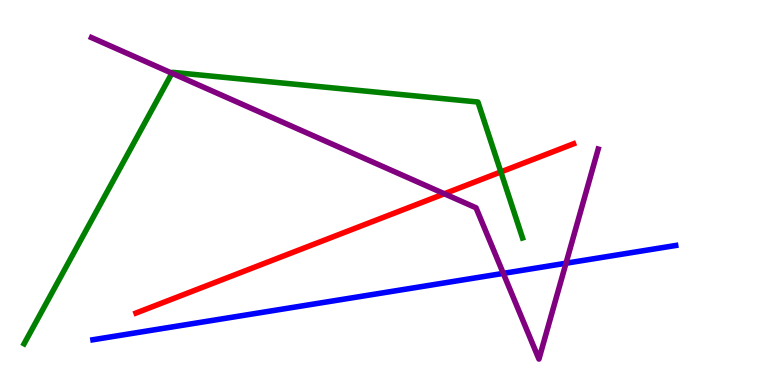[{'lines': ['blue', 'red'], 'intersections': []}, {'lines': ['green', 'red'], 'intersections': [{'x': 6.46, 'y': 5.53}]}, {'lines': ['purple', 'red'], 'intersections': [{'x': 5.73, 'y': 4.97}]}, {'lines': ['blue', 'green'], 'intersections': []}, {'lines': ['blue', 'purple'], 'intersections': [{'x': 6.49, 'y': 2.9}, {'x': 7.3, 'y': 3.16}]}, {'lines': ['green', 'purple'], 'intersections': [{'x': 2.22, 'y': 8.1}]}]